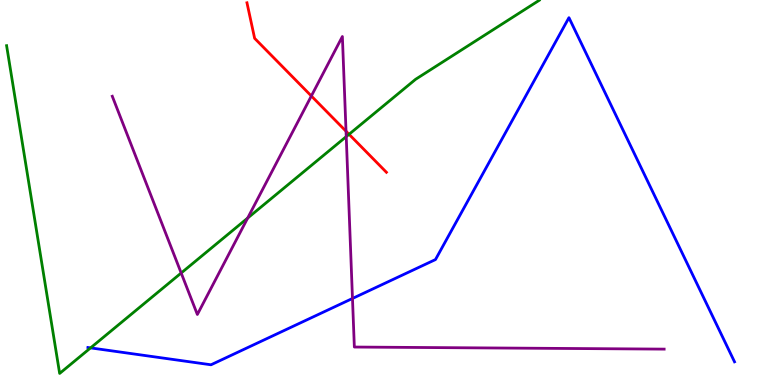[{'lines': ['blue', 'red'], 'intersections': []}, {'lines': ['green', 'red'], 'intersections': [{'x': 4.5, 'y': 6.51}]}, {'lines': ['purple', 'red'], 'intersections': [{'x': 4.02, 'y': 7.51}, {'x': 4.46, 'y': 6.59}]}, {'lines': ['blue', 'green'], 'intersections': [{'x': 1.17, 'y': 0.964}]}, {'lines': ['blue', 'purple'], 'intersections': [{'x': 4.55, 'y': 2.25}]}, {'lines': ['green', 'purple'], 'intersections': [{'x': 2.34, 'y': 2.91}, {'x': 3.2, 'y': 4.34}, {'x': 4.47, 'y': 6.45}]}]